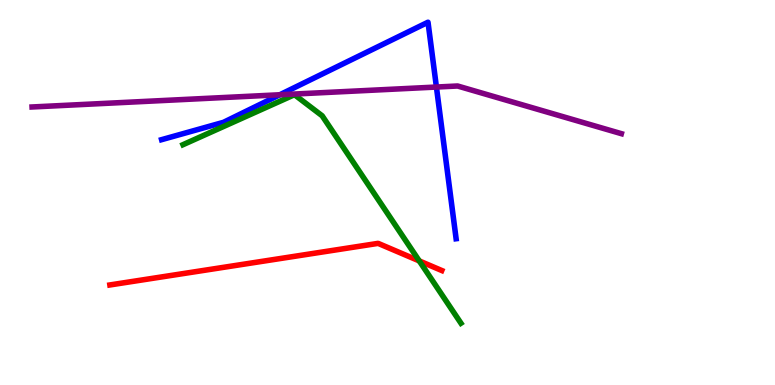[{'lines': ['blue', 'red'], 'intersections': []}, {'lines': ['green', 'red'], 'intersections': [{'x': 5.41, 'y': 3.22}]}, {'lines': ['purple', 'red'], 'intersections': []}, {'lines': ['blue', 'green'], 'intersections': []}, {'lines': ['blue', 'purple'], 'intersections': [{'x': 3.61, 'y': 7.54}, {'x': 5.63, 'y': 7.74}]}, {'lines': ['green', 'purple'], 'intersections': []}]